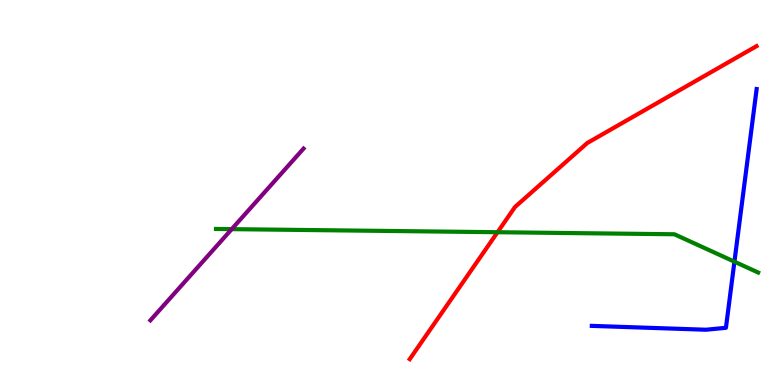[{'lines': ['blue', 'red'], 'intersections': []}, {'lines': ['green', 'red'], 'intersections': [{'x': 6.42, 'y': 3.97}]}, {'lines': ['purple', 'red'], 'intersections': []}, {'lines': ['blue', 'green'], 'intersections': [{'x': 9.48, 'y': 3.2}]}, {'lines': ['blue', 'purple'], 'intersections': []}, {'lines': ['green', 'purple'], 'intersections': [{'x': 2.99, 'y': 4.05}]}]